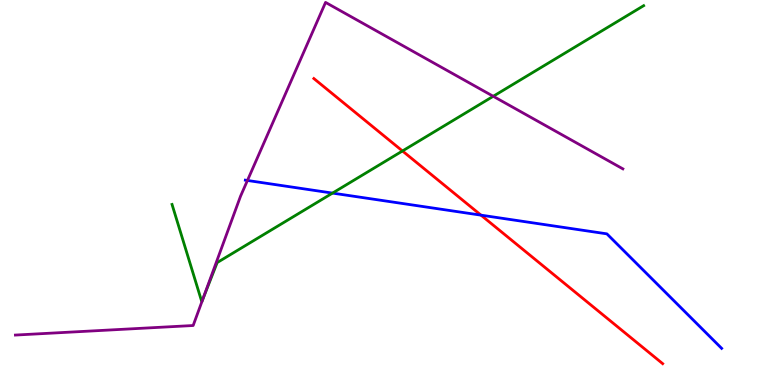[{'lines': ['blue', 'red'], 'intersections': [{'x': 6.21, 'y': 4.41}]}, {'lines': ['green', 'red'], 'intersections': [{'x': 5.19, 'y': 6.08}]}, {'lines': ['purple', 'red'], 'intersections': []}, {'lines': ['blue', 'green'], 'intersections': [{'x': 4.29, 'y': 4.98}]}, {'lines': ['blue', 'purple'], 'intersections': [{'x': 3.19, 'y': 5.31}]}, {'lines': ['green', 'purple'], 'intersections': [{'x': 2.61, 'y': 2.21}, {'x': 6.36, 'y': 7.5}]}]